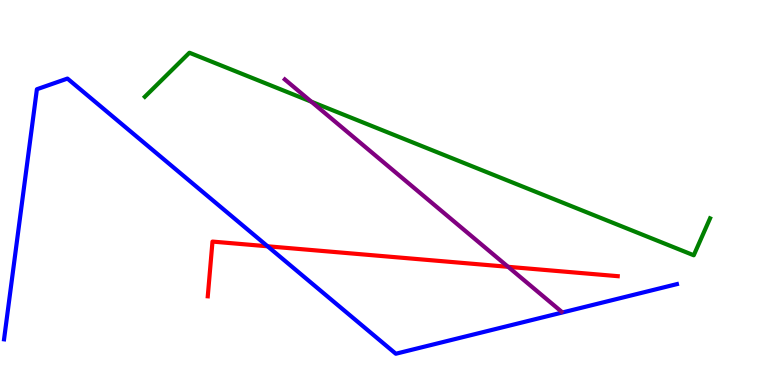[{'lines': ['blue', 'red'], 'intersections': [{'x': 3.45, 'y': 3.6}]}, {'lines': ['green', 'red'], 'intersections': []}, {'lines': ['purple', 'red'], 'intersections': [{'x': 6.56, 'y': 3.07}]}, {'lines': ['blue', 'green'], 'intersections': []}, {'lines': ['blue', 'purple'], 'intersections': []}, {'lines': ['green', 'purple'], 'intersections': [{'x': 4.02, 'y': 7.36}]}]